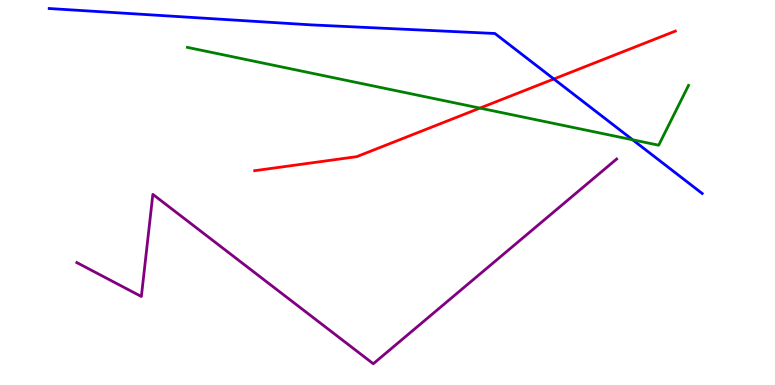[{'lines': ['blue', 'red'], 'intersections': [{'x': 7.15, 'y': 7.95}]}, {'lines': ['green', 'red'], 'intersections': [{'x': 6.19, 'y': 7.19}]}, {'lines': ['purple', 'red'], 'intersections': []}, {'lines': ['blue', 'green'], 'intersections': [{'x': 8.16, 'y': 6.37}]}, {'lines': ['blue', 'purple'], 'intersections': []}, {'lines': ['green', 'purple'], 'intersections': []}]